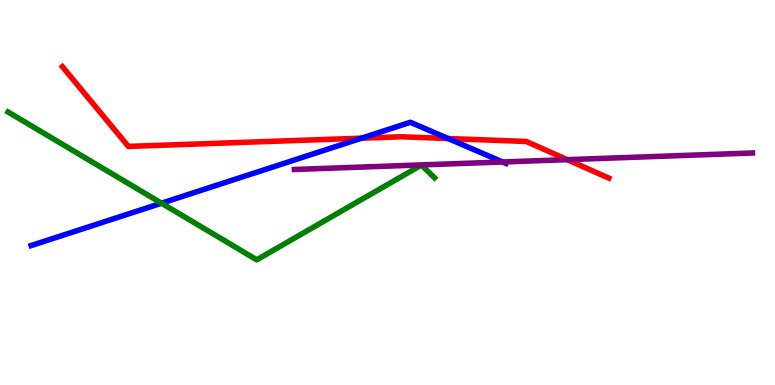[{'lines': ['blue', 'red'], 'intersections': [{'x': 4.66, 'y': 6.41}, {'x': 5.78, 'y': 6.4}]}, {'lines': ['green', 'red'], 'intersections': []}, {'lines': ['purple', 'red'], 'intersections': [{'x': 7.32, 'y': 5.85}]}, {'lines': ['blue', 'green'], 'intersections': [{'x': 2.08, 'y': 4.72}]}, {'lines': ['blue', 'purple'], 'intersections': [{'x': 6.49, 'y': 5.79}]}, {'lines': ['green', 'purple'], 'intersections': []}]